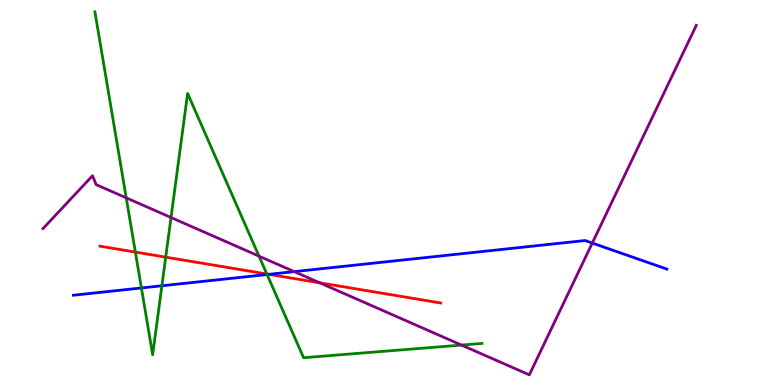[{'lines': ['blue', 'red'], 'intersections': [{'x': 3.47, 'y': 2.87}]}, {'lines': ['green', 'red'], 'intersections': [{'x': 1.75, 'y': 3.45}, {'x': 2.14, 'y': 3.32}, {'x': 3.44, 'y': 2.88}]}, {'lines': ['purple', 'red'], 'intersections': [{'x': 4.13, 'y': 2.65}]}, {'lines': ['blue', 'green'], 'intersections': [{'x': 1.82, 'y': 2.52}, {'x': 2.09, 'y': 2.58}, {'x': 3.45, 'y': 2.87}]}, {'lines': ['blue', 'purple'], 'intersections': [{'x': 3.8, 'y': 2.94}, {'x': 7.64, 'y': 3.69}]}, {'lines': ['green', 'purple'], 'intersections': [{'x': 1.63, 'y': 4.86}, {'x': 2.21, 'y': 4.35}, {'x': 3.34, 'y': 3.35}, {'x': 5.95, 'y': 1.04}]}]